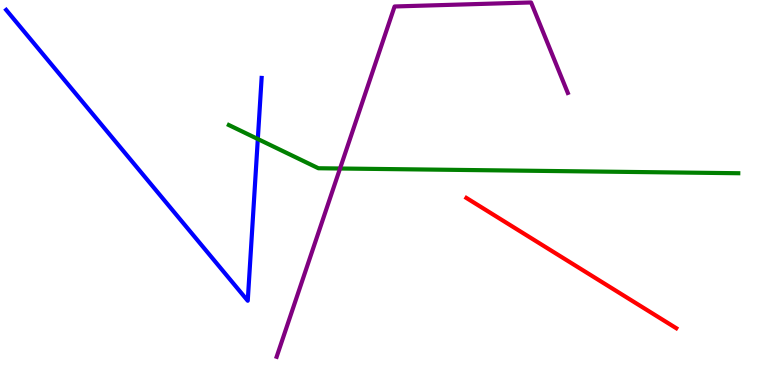[{'lines': ['blue', 'red'], 'intersections': []}, {'lines': ['green', 'red'], 'intersections': []}, {'lines': ['purple', 'red'], 'intersections': []}, {'lines': ['blue', 'green'], 'intersections': [{'x': 3.33, 'y': 6.39}]}, {'lines': ['blue', 'purple'], 'intersections': []}, {'lines': ['green', 'purple'], 'intersections': [{'x': 4.39, 'y': 5.62}]}]